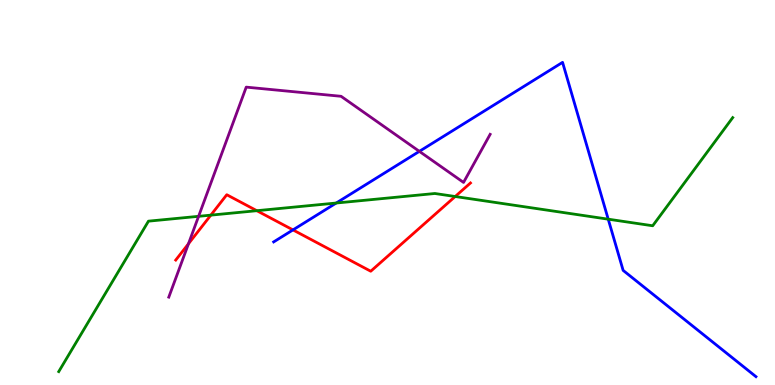[{'lines': ['blue', 'red'], 'intersections': [{'x': 3.78, 'y': 4.03}]}, {'lines': ['green', 'red'], 'intersections': [{'x': 2.72, 'y': 4.41}, {'x': 3.31, 'y': 4.53}, {'x': 5.87, 'y': 4.9}]}, {'lines': ['purple', 'red'], 'intersections': [{'x': 2.43, 'y': 3.67}]}, {'lines': ['blue', 'green'], 'intersections': [{'x': 4.34, 'y': 4.73}, {'x': 7.85, 'y': 4.31}]}, {'lines': ['blue', 'purple'], 'intersections': [{'x': 5.41, 'y': 6.07}]}, {'lines': ['green', 'purple'], 'intersections': [{'x': 2.56, 'y': 4.38}]}]